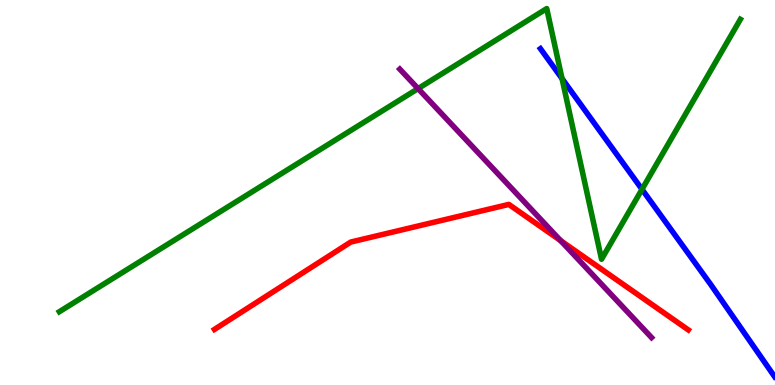[{'lines': ['blue', 'red'], 'intersections': []}, {'lines': ['green', 'red'], 'intersections': []}, {'lines': ['purple', 'red'], 'intersections': [{'x': 7.23, 'y': 3.75}]}, {'lines': ['blue', 'green'], 'intersections': [{'x': 7.25, 'y': 7.96}, {'x': 8.28, 'y': 5.08}]}, {'lines': ['blue', 'purple'], 'intersections': []}, {'lines': ['green', 'purple'], 'intersections': [{'x': 5.39, 'y': 7.7}]}]